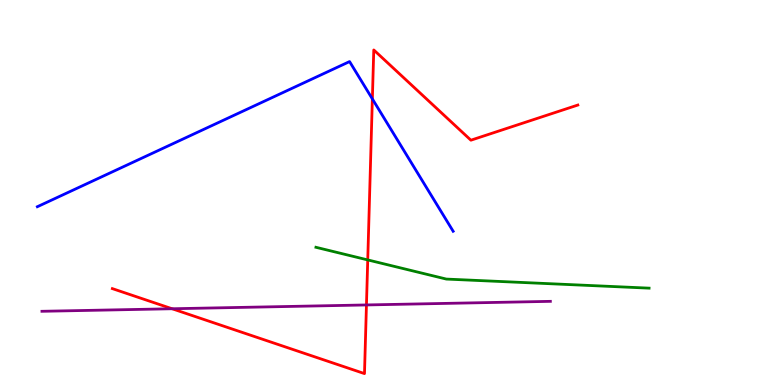[{'lines': ['blue', 'red'], 'intersections': [{'x': 4.8, 'y': 7.43}]}, {'lines': ['green', 'red'], 'intersections': [{'x': 4.75, 'y': 3.25}]}, {'lines': ['purple', 'red'], 'intersections': [{'x': 2.22, 'y': 1.98}, {'x': 4.73, 'y': 2.08}]}, {'lines': ['blue', 'green'], 'intersections': []}, {'lines': ['blue', 'purple'], 'intersections': []}, {'lines': ['green', 'purple'], 'intersections': []}]